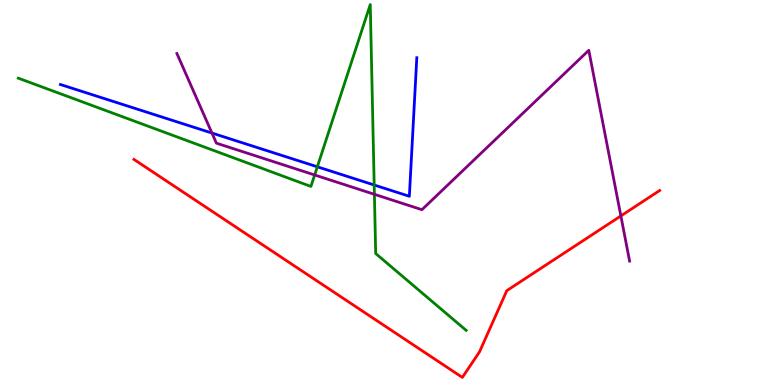[{'lines': ['blue', 'red'], 'intersections': []}, {'lines': ['green', 'red'], 'intersections': []}, {'lines': ['purple', 'red'], 'intersections': [{'x': 8.01, 'y': 4.39}]}, {'lines': ['blue', 'green'], 'intersections': [{'x': 4.09, 'y': 5.67}, {'x': 4.83, 'y': 5.19}]}, {'lines': ['blue', 'purple'], 'intersections': [{'x': 2.73, 'y': 6.54}]}, {'lines': ['green', 'purple'], 'intersections': [{'x': 4.06, 'y': 5.46}, {'x': 4.83, 'y': 4.95}]}]